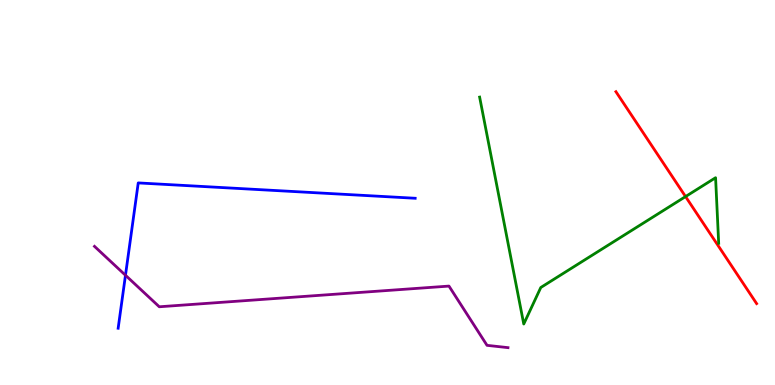[{'lines': ['blue', 'red'], 'intersections': []}, {'lines': ['green', 'red'], 'intersections': [{'x': 8.85, 'y': 4.89}]}, {'lines': ['purple', 'red'], 'intersections': []}, {'lines': ['blue', 'green'], 'intersections': []}, {'lines': ['blue', 'purple'], 'intersections': [{'x': 1.62, 'y': 2.85}]}, {'lines': ['green', 'purple'], 'intersections': []}]